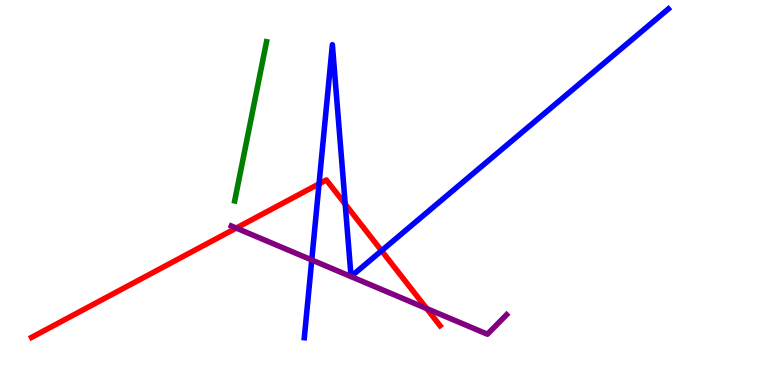[{'lines': ['blue', 'red'], 'intersections': [{'x': 4.12, 'y': 5.22}, {'x': 4.45, 'y': 4.7}, {'x': 4.92, 'y': 3.49}]}, {'lines': ['green', 'red'], 'intersections': []}, {'lines': ['purple', 'red'], 'intersections': [{'x': 3.05, 'y': 4.08}, {'x': 5.51, 'y': 1.99}]}, {'lines': ['blue', 'green'], 'intersections': []}, {'lines': ['blue', 'purple'], 'intersections': [{'x': 4.02, 'y': 3.25}]}, {'lines': ['green', 'purple'], 'intersections': []}]